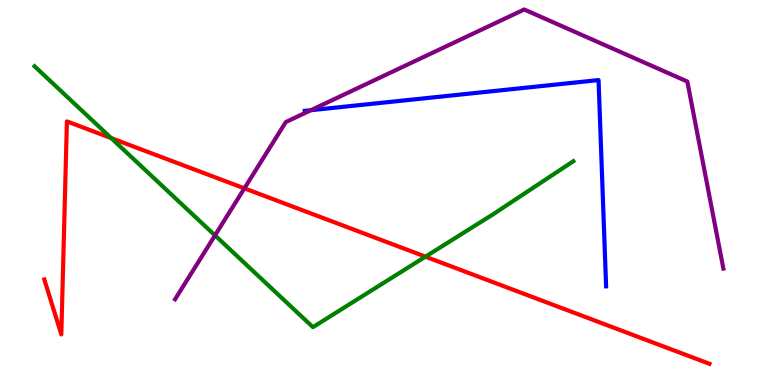[{'lines': ['blue', 'red'], 'intersections': []}, {'lines': ['green', 'red'], 'intersections': [{'x': 1.43, 'y': 6.41}, {'x': 5.49, 'y': 3.33}]}, {'lines': ['purple', 'red'], 'intersections': [{'x': 3.15, 'y': 5.11}]}, {'lines': ['blue', 'green'], 'intersections': []}, {'lines': ['blue', 'purple'], 'intersections': [{'x': 4.01, 'y': 7.14}]}, {'lines': ['green', 'purple'], 'intersections': [{'x': 2.77, 'y': 3.89}]}]